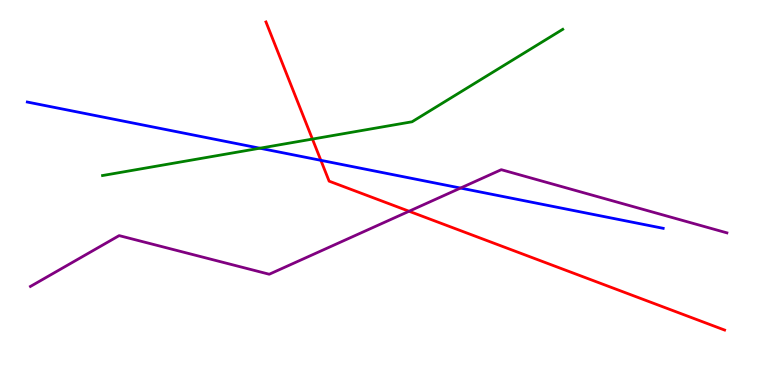[{'lines': ['blue', 'red'], 'intersections': [{'x': 4.14, 'y': 5.84}]}, {'lines': ['green', 'red'], 'intersections': [{'x': 4.03, 'y': 6.39}]}, {'lines': ['purple', 'red'], 'intersections': [{'x': 5.28, 'y': 4.51}]}, {'lines': ['blue', 'green'], 'intersections': [{'x': 3.35, 'y': 6.15}]}, {'lines': ['blue', 'purple'], 'intersections': [{'x': 5.94, 'y': 5.12}]}, {'lines': ['green', 'purple'], 'intersections': []}]